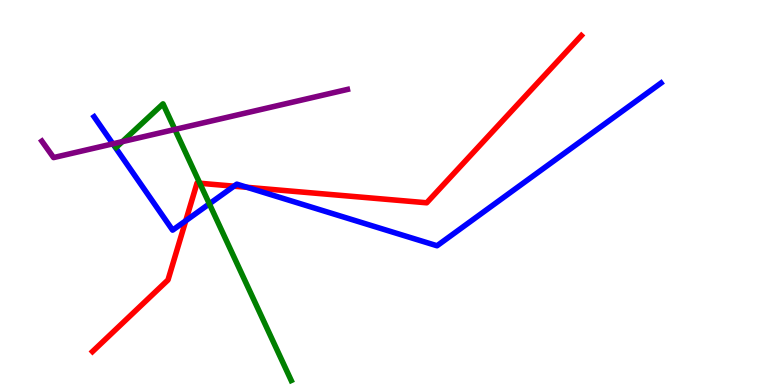[{'lines': ['blue', 'red'], 'intersections': [{'x': 2.4, 'y': 4.27}, {'x': 3.02, 'y': 5.16}, {'x': 3.19, 'y': 5.13}]}, {'lines': ['green', 'red'], 'intersections': [{'x': 2.58, 'y': 5.24}]}, {'lines': ['purple', 'red'], 'intersections': []}, {'lines': ['blue', 'green'], 'intersections': [{'x': 2.7, 'y': 4.71}]}, {'lines': ['blue', 'purple'], 'intersections': [{'x': 1.46, 'y': 6.26}]}, {'lines': ['green', 'purple'], 'intersections': [{'x': 1.58, 'y': 6.32}, {'x': 2.26, 'y': 6.64}]}]